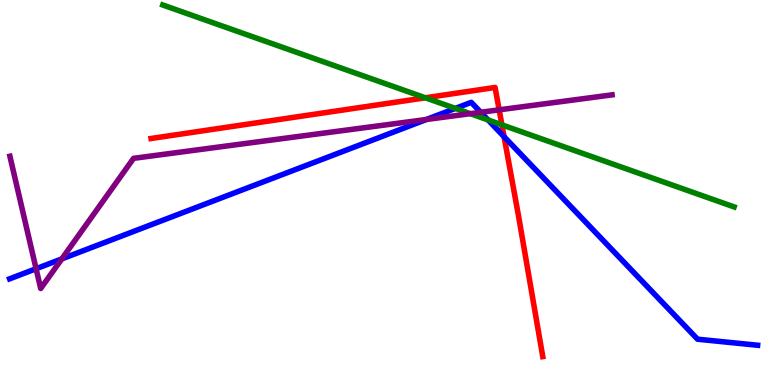[{'lines': ['blue', 'red'], 'intersections': [{'x': 6.5, 'y': 6.45}]}, {'lines': ['green', 'red'], 'intersections': [{'x': 5.49, 'y': 7.46}, {'x': 6.48, 'y': 6.76}]}, {'lines': ['purple', 'red'], 'intersections': [{'x': 6.44, 'y': 7.15}]}, {'lines': ['blue', 'green'], 'intersections': [{'x': 5.88, 'y': 7.18}, {'x': 6.3, 'y': 6.88}]}, {'lines': ['blue', 'purple'], 'intersections': [{'x': 0.466, 'y': 3.02}, {'x': 0.798, 'y': 3.28}, {'x': 5.5, 'y': 6.9}, {'x': 6.2, 'y': 7.08}]}, {'lines': ['green', 'purple'], 'intersections': [{'x': 6.07, 'y': 7.05}]}]